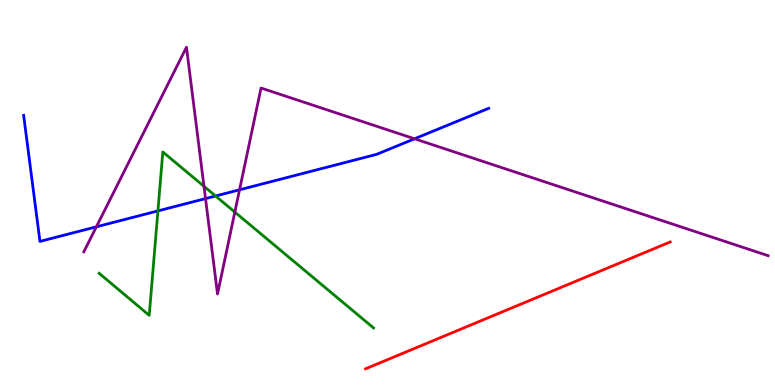[{'lines': ['blue', 'red'], 'intersections': []}, {'lines': ['green', 'red'], 'intersections': []}, {'lines': ['purple', 'red'], 'intersections': []}, {'lines': ['blue', 'green'], 'intersections': [{'x': 2.04, 'y': 4.52}, {'x': 2.78, 'y': 4.91}]}, {'lines': ['blue', 'purple'], 'intersections': [{'x': 1.24, 'y': 4.11}, {'x': 2.65, 'y': 4.84}, {'x': 3.09, 'y': 5.07}, {'x': 5.35, 'y': 6.4}]}, {'lines': ['green', 'purple'], 'intersections': [{'x': 2.63, 'y': 5.16}, {'x': 3.03, 'y': 4.49}]}]